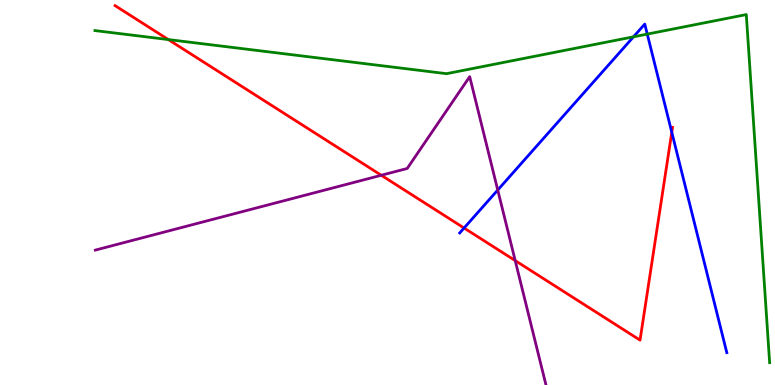[{'lines': ['blue', 'red'], 'intersections': [{'x': 5.99, 'y': 4.08}, {'x': 8.67, 'y': 6.56}]}, {'lines': ['green', 'red'], 'intersections': [{'x': 2.17, 'y': 8.97}]}, {'lines': ['purple', 'red'], 'intersections': [{'x': 4.92, 'y': 5.45}, {'x': 6.65, 'y': 3.23}]}, {'lines': ['blue', 'green'], 'intersections': [{'x': 8.17, 'y': 9.04}, {'x': 8.35, 'y': 9.11}]}, {'lines': ['blue', 'purple'], 'intersections': [{'x': 6.42, 'y': 5.06}]}, {'lines': ['green', 'purple'], 'intersections': []}]